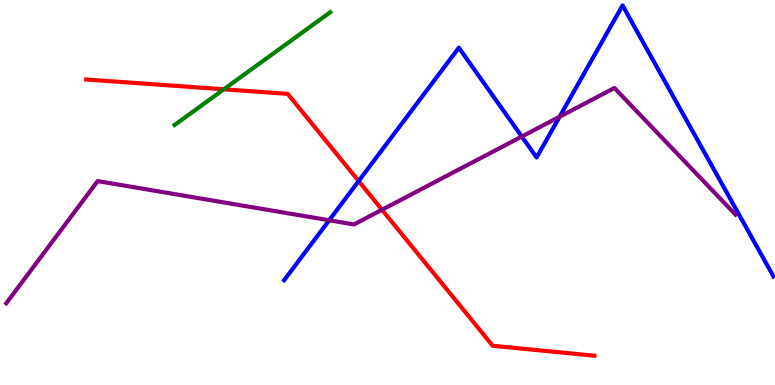[{'lines': ['blue', 'red'], 'intersections': [{'x': 4.63, 'y': 5.3}]}, {'lines': ['green', 'red'], 'intersections': [{'x': 2.89, 'y': 7.68}]}, {'lines': ['purple', 'red'], 'intersections': [{'x': 4.93, 'y': 4.55}]}, {'lines': ['blue', 'green'], 'intersections': []}, {'lines': ['blue', 'purple'], 'intersections': [{'x': 4.25, 'y': 4.28}, {'x': 6.73, 'y': 6.45}, {'x': 7.22, 'y': 6.97}]}, {'lines': ['green', 'purple'], 'intersections': []}]